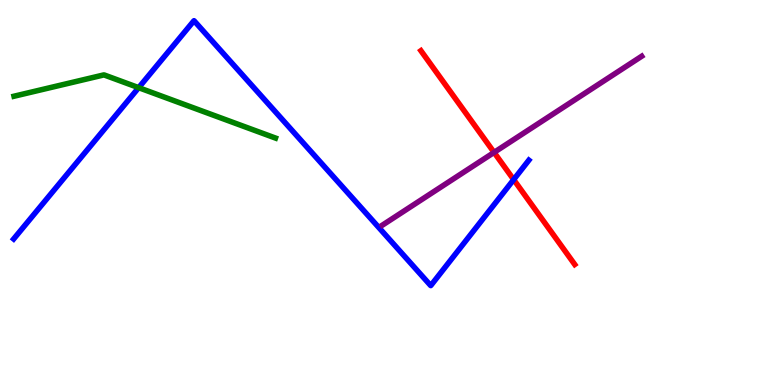[{'lines': ['blue', 'red'], 'intersections': [{'x': 6.63, 'y': 5.33}]}, {'lines': ['green', 'red'], 'intersections': []}, {'lines': ['purple', 'red'], 'intersections': [{'x': 6.38, 'y': 6.04}]}, {'lines': ['blue', 'green'], 'intersections': [{'x': 1.79, 'y': 7.72}]}, {'lines': ['blue', 'purple'], 'intersections': []}, {'lines': ['green', 'purple'], 'intersections': []}]